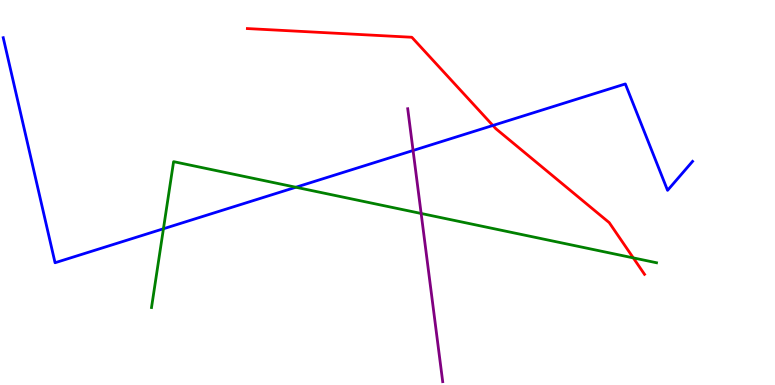[{'lines': ['blue', 'red'], 'intersections': [{'x': 6.36, 'y': 6.74}]}, {'lines': ['green', 'red'], 'intersections': [{'x': 8.17, 'y': 3.3}]}, {'lines': ['purple', 'red'], 'intersections': []}, {'lines': ['blue', 'green'], 'intersections': [{'x': 2.11, 'y': 4.06}, {'x': 3.82, 'y': 5.14}]}, {'lines': ['blue', 'purple'], 'intersections': [{'x': 5.33, 'y': 6.09}]}, {'lines': ['green', 'purple'], 'intersections': [{'x': 5.43, 'y': 4.46}]}]